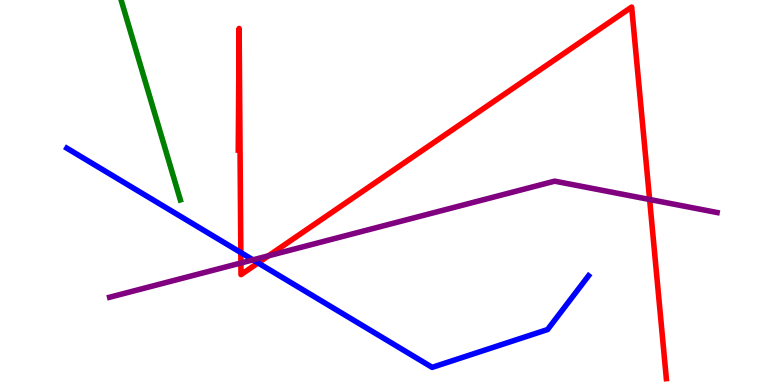[{'lines': ['blue', 'red'], 'intersections': [{'x': 3.11, 'y': 3.44}, {'x': 3.33, 'y': 3.17}]}, {'lines': ['green', 'red'], 'intersections': []}, {'lines': ['purple', 'red'], 'intersections': [{'x': 3.11, 'y': 3.17}, {'x': 3.46, 'y': 3.36}, {'x': 8.38, 'y': 4.82}]}, {'lines': ['blue', 'green'], 'intersections': []}, {'lines': ['blue', 'purple'], 'intersections': [{'x': 3.26, 'y': 3.25}]}, {'lines': ['green', 'purple'], 'intersections': []}]